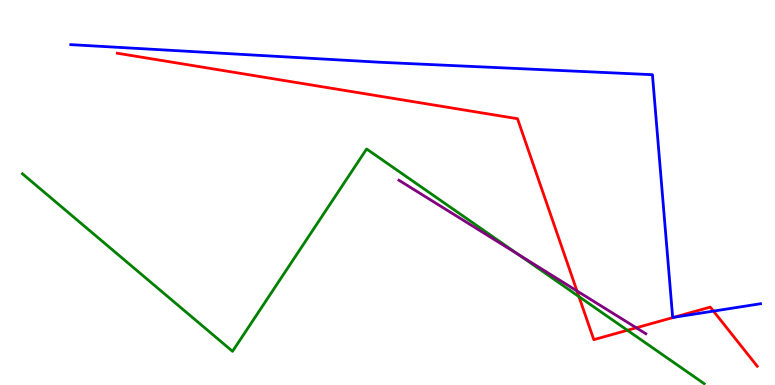[{'lines': ['blue', 'red'], 'intersections': [{'x': 8.69, 'y': 1.76}, {'x': 9.21, 'y': 1.92}]}, {'lines': ['green', 'red'], 'intersections': [{'x': 7.47, 'y': 2.3}, {'x': 8.1, 'y': 1.42}]}, {'lines': ['purple', 'red'], 'intersections': [{'x': 7.44, 'y': 2.44}, {'x': 8.21, 'y': 1.49}]}, {'lines': ['blue', 'green'], 'intersections': []}, {'lines': ['blue', 'purple'], 'intersections': []}, {'lines': ['green', 'purple'], 'intersections': [{'x': 6.69, 'y': 3.39}]}]